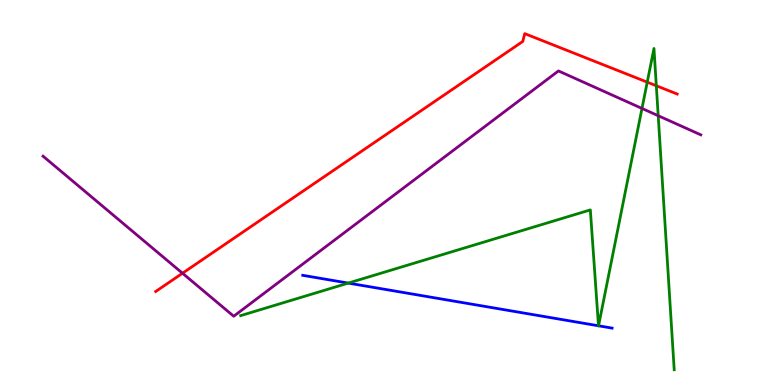[{'lines': ['blue', 'red'], 'intersections': []}, {'lines': ['green', 'red'], 'intersections': [{'x': 8.35, 'y': 7.87}, {'x': 8.47, 'y': 7.77}]}, {'lines': ['purple', 'red'], 'intersections': [{'x': 2.35, 'y': 2.9}]}, {'lines': ['blue', 'green'], 'intersections': [{'x': 4.49, 'y': 2.65}, {'x': 7.72, 'y': 1.54}, {'x': 7.72, 'y': 1.54}]}, {'lines': ['blue', 'purple'], 'intersections': []}, {'lines': ['green', 'purple'], 'intersections': [{'x': 8.28, 'y': 7.18}, {'x': 8.49, 'y': 6.99}]}]